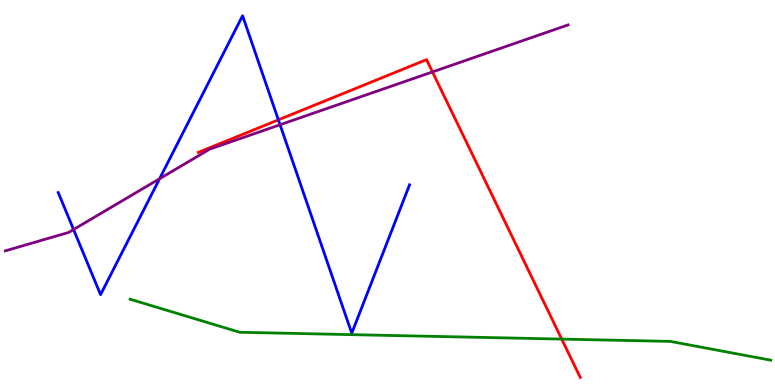[{'lines': ['blue', 'red'], 'intersections': [{'x': 3.59, 'y': 6.89}]}, {'lines': ['green', 'red'], 'intersections': [{'x': 7.25, 'y': 1.19}]}, {'lines': ['purple', 'red'], 'intersections': [{'x': 5.58, 'y': 8.13}]}, {'lines': ['blue', 'green'], 'intersections': []}, {'lines': ['blue', 'purple'], 'intersections': [{'x': 0.949, 'y': 4.04}, {'x': 2.06, 'y': 5.36}, {'x': 3.61, 'y': 6.76}]}, {'lines': ['green', 'purple'], 'intersections': []}]